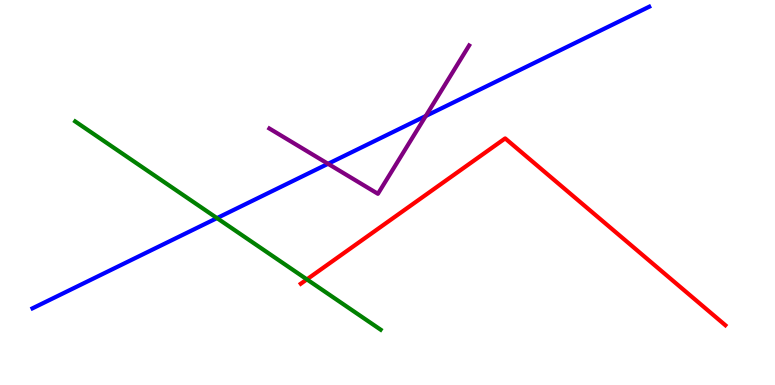[{'lines': ['blue', 'red'], 'intersections': []}, {'lines': ['green', 'red'], 'intersections': [{'x': 3.96, 'y': 2.74}]}, {'lines': ['purple', 'red'], 'intersections': []}, {'lines': ['blue', 'green'], 'intersections': [{'x': 2.8, 'y': 4.34}]}, {'lines': ['blue', 'purple'], 'intersections': [{'x': 4.23, 'y': 5.75}, {'x': 5.49, 'y': 6.99}]}, {'lines': ['green', 'purple'], 'intersections': []}]